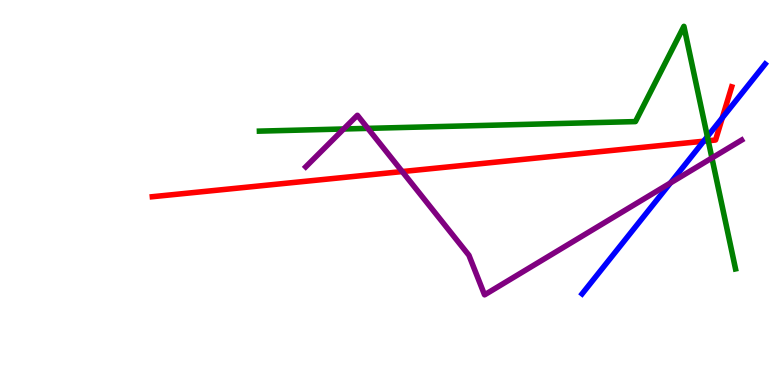[{'lines': ['blue', 'red'], 'intersections': [{'x': 9.08, 'y': 6.33}, {'x': 9.32, 'y': 6.94}]}, {'lines': ['green', 'red'], 'intersections': [{'x': 9.14, 'y': 6.34}]}, {'lines': ['purple', 'red'], 'intersections': [{'x': 5.19, 'y': 5.54}]}, {'lines': ['blue', 'green'], 'intersections': [{'x': 9.13, 'y': 6.45}]}, {'lines': ['blue', 'purple'], 'intersections': [{'x': 8.65, 'y': 5.25}]}, {'lines': ['green', 'purple'], 'intersections': [{'x': 4.43, 'y': 6.65}, {'x': 4.75, 'y': 6.67}, {'x': 9.19, 'y': 5.9}]}]